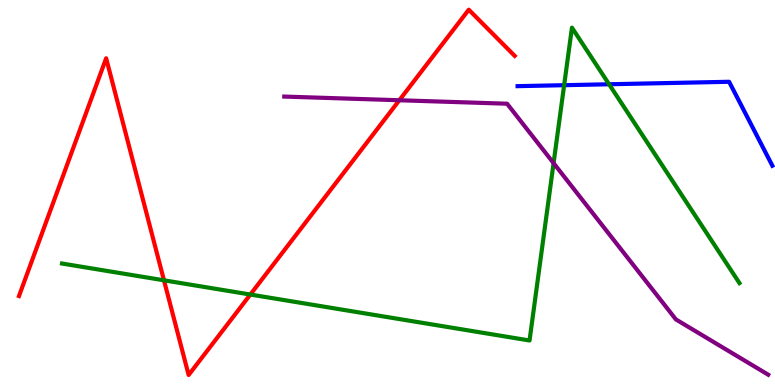[{'lines': ['blue', 'red'], 'intersections': []}, {'lines': ['green', 'red'], 'intersections': [{'x': 2.12, 'y': 2.72}, {'x': 3.23, 'y': 2.35}]}, {'lines': ['purple', 'red'], 'intersections': [{'x': 5.15, 'y': 7.4}]}, {'lines': ['blue', 'green'], 'intersections': [{'x': 7.28, 'y': 7.79}, {'x': 7.86, 'y': 7.81}]}, {'lines': ['blue', 'purple'], 'intersections': []}, {'lines': ['green', 'purple'], 'intersections': [{'x': 7.14, 'y': 5.76}]}]